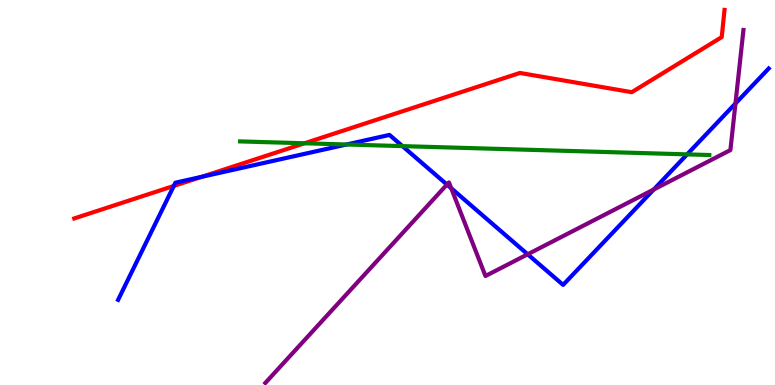[{'lines': ['blue', 'red'], 'intersections': [{'x': 2.24, 'y': 5.17}, {'x': 2.6, 'y': 5.41}]}, {'lines': ['green', 'red'], 'intersections': [{'x': 3.93, 'y': 6.28}]}, {'lines': ['purple', 'red'], 'intersections': []}, {'lines': ['blue', 'green'], 'intersections': [{'x': 4.47, 'y': 6.25}, {'x': 5.19, 'y': 6.2}, {'x': 8.87, 'y': 5.99}]}, {'lines': ['blue', 'purple'], 'intersections': [{'x': 5.77, 'y': 5.21}, {'x': 5.82, 'y': 5.11}, {'x': 6.81, 'y': 3.39}, {'x': 8.44, 'y': 5.08}, {'x': 9.49, 'y': 7.31}]}, {'lines': ['green', 'purple'], 'intersections': []}]